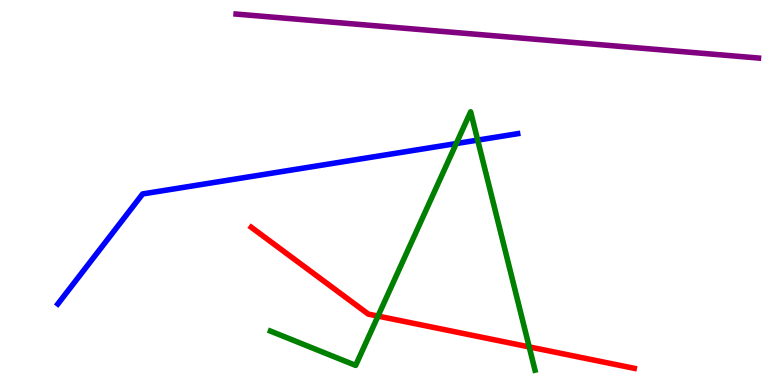[{'lines': ['blue', 'red'], 'intersections': []}, {'lines': ['green', 'red'], 'intersections': [{'x': 4.88, 'y': 1.79}, {'x': 6.83, 'y': 0.989}]}, {'lines': ['purple', 'red'], 'intersections': []}, {'lines': ['blue', 'green'], 'intersections': [{'x': 5.89, 'y': 6.27}, {'x': 6.16, 'y': 6.36}]}, {'lines': ['blue', 'purple'], 'intersections': []}, {'lines': ['green', 'purple'], 'intersections': []}]